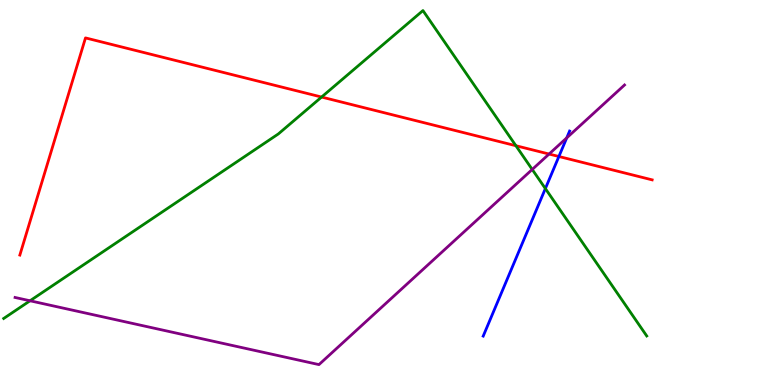[{'lines': ['blue', 'red'], 'intersections': [{'x': 7.21, 'y': 5.94}]}, {'lines': ['green', 'red'], 'intersections': [{'x': 4.15, 'y': 7.48}, {'x': 6.66, 'y': 6.21}]}, {'lines': ['purple', 'red'], 'intersections': [{'x': 7.08, 'y': 6.0}]}, {'lines': ['blue', 'green'], 'intersections': [{'x': 7.04, 'y': 5.1}]}, {'lines': ['blue', 'purple'], 'intersections': [{'x': 7.31, 'y': 6.42}]}, {'lines': ['green', 'purple'], 'intersections': [{'x': 0.387, 'y': 2.19}, {'x': 6.87, 'y': 5.6}]}]